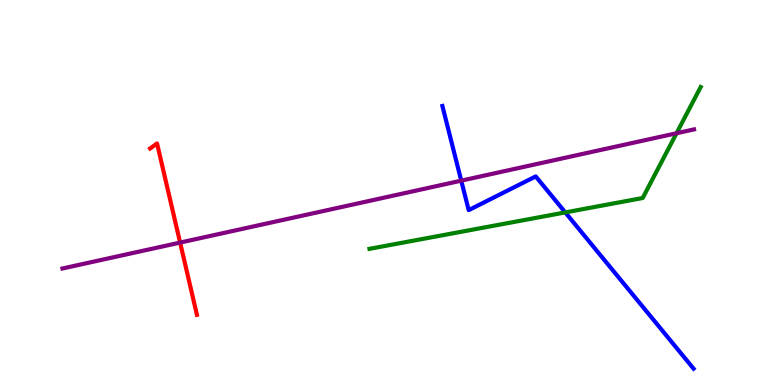[{'lines': ['blue', 'red'], 'intersections': []}, {'lines': ['green', 'red'], 'intersections': []}, {'lines': ['purple', 'red'], 'intersections': [{'x': 2.32, 'y': 3.7}]}, {'lines': ['blue', 'green'], 'intersections': [{'x': 7.29, 'y': 4.48}]}, {'lines': ['blue', 'purple'], 'intersections': [{'x': 5.95, 'y': 5.31}]}, {'lines': ['green', 'purple'], 'intersections': [{'x': 8.73, 'y': 6.54}]}]